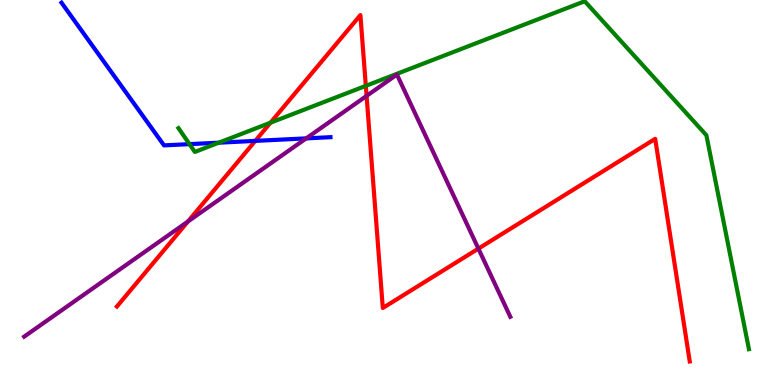[{'lines': ['blue', 'red'], 'intersections': [{'x': 3.29, 'y': 6.34}]}, {'lines': ['green', 'red'], 'intersections': [{'x': 3.49, 'y': 6.81}, {'x': 4.72, 'y': 7.77}]}, {'lines': ['purple', 'red'], 'intersections': [{'x': 2.42, 'y': 4.25}, {'x': 4.73, 'y': 7.51}, {'x': 6.17, 'y': 3.54}]}, {'lines': ['blue', 'green'], 'intersections': [{'x': 2.45, 'y': 6.26}, {'x': 2.82, 'y': 6.29}]}, {'lines': ['blue', 'purple'], 'intersections': [{'x': 3.95, 'y': 6.41}]}, {'lines': ['green', 'purple'], 'intersections': []}]